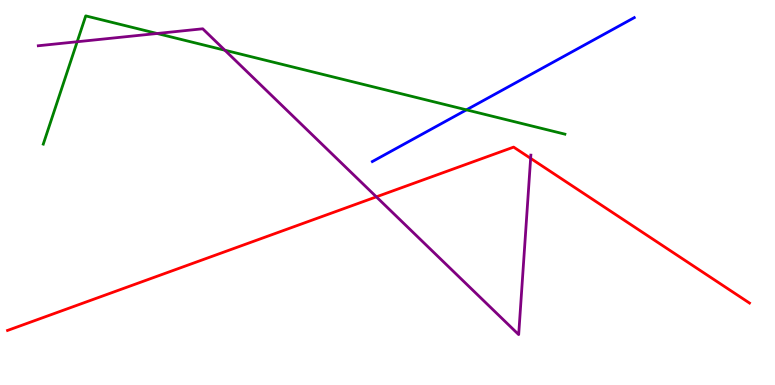[{'lines': ['blue', 'red'], 'intersections': []}, {'lines': ['green', 'red'], 'intersections': []}, {'lines': ['purple', 'red'], 'intersections': [{'x': 4.86, 'y': 4.89}, {'x': 6.85, 'y': 5.89}]}, {'lines': ['blue', 'green'], 'intersections': [{'x': 6.02, 'y': 7.15}]}, {'lines': ['blue', 'purple'], 'intersections': []}, {'lines': ['green', 'purple'], 'intersections': [{'x': 0.996, 'y': 8.92}, {'x': 2.03, 'y': 9.13}, {'x': 2.9, 'y': 8.7}]}]